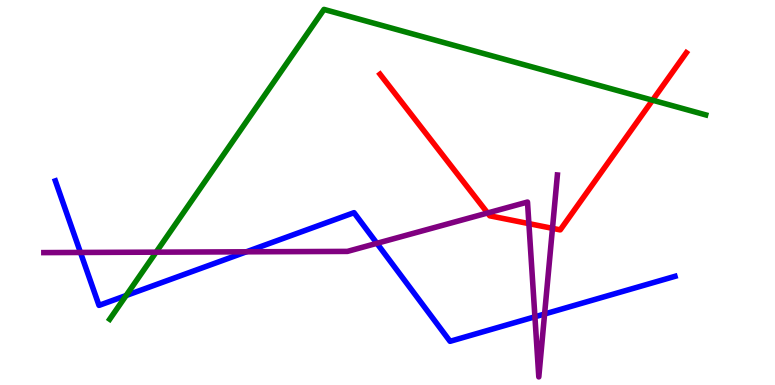[{'lines': ['blue', 'red'], 'intersections': []}, {'lines': ['green', 'red'], 'intersections': [{'x': 8.42, 'y': 7.4}]}, {'lines': ['purple', 'red'], 'intersections': [{'x': 6.29, 'y': 4.47}, {'x': 6.82, 'y': 4.19}, {'x': 7.13, 'y': 4.07}]}, {'lines': ['blue', 'green'], 'intersections': [{'x': 1.63, 'y': 2.32}]}, {'lines': ['blue', 'purple'], 'intersections': [{'x': 1.04, 'y': 3.44}, {'x': 3.18, 'y': 3.46}, {'x': 4.86, 'y': 3.68}, {'x': 6.9, 'y': 1.77}, {'x': 7.03, 'y': 1.84}]}, {'lines': ['green', 'purple'], 'intersections': [{'x': 2.01, 'y': 3.45}]}]